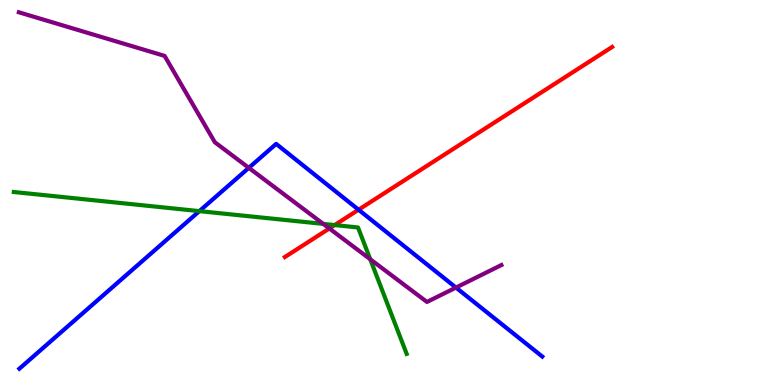[{'lines': ['blue', 'red'], 'intersections': [{'x': 4.63, 'y': 4.55}]}, {'lines': ['green', 'red'], 'intersections': [{'x': 4.32, 'y': 4.15}]}, {'lines': ['purple', 'red'], 'intersections': [{'x': 4.25, 'y': 4.07}]}, {'lines': ['blue', 'green'], 'intersections': [{'x': 2.57, 'y': 4.52}]}, {'lines': ['blue', 'purple'], 'intersections': [{'x': 3.21, 'y': 5.64}, {'x': 5.88, 'y': 2.53}]}, {'lines': ['green', 'purple'], 'intersections': [{'x': 4.17, 'y': 4.18}, {'x': 4.78, 'y': 3.27}]}]